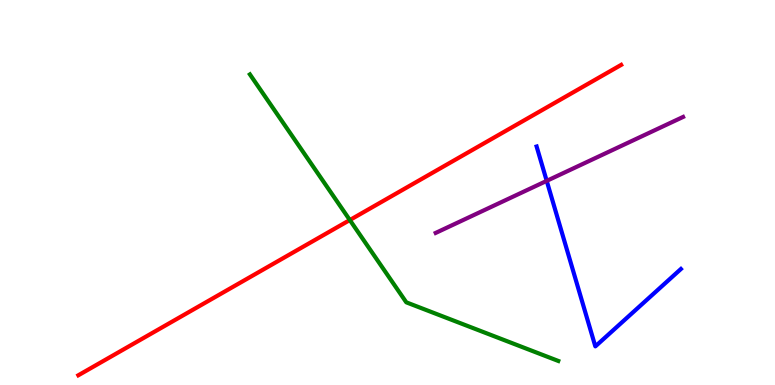[{'lines': ['blue', 'red'], 'intersections': []}, {'lines': ['green', 'red'], 'intersections': [{'x': 4.51, 'y': 4.28}]}, {'lines': ['purple', 'red'], 'intersections': []}, {'lines': ['blue', 'green'], 'intersections': []}, {'lines': ['blue', 'purple'], 'intersections': [{'x': 7.05, 'y': 5.3}]}, {'lines': ['green', 'purple'], 'intersections': []}]